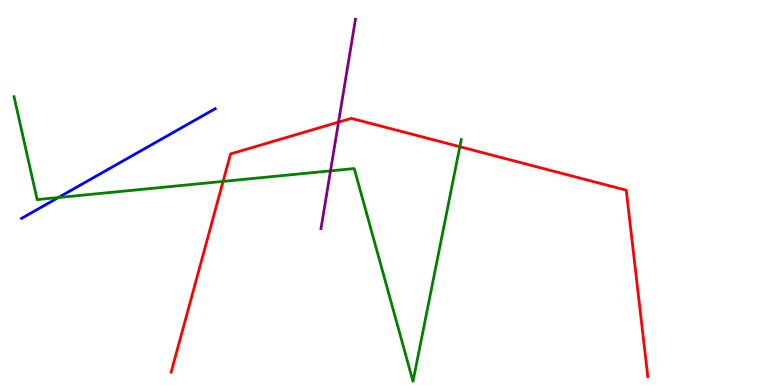[{'lines': ['blue', 'red'], 'intersections': []}, {'lines': ['green', 'red'], 'intersections': [{'x': 2.88, 'y': 5.29}, {'x': 5.93, 'y': 6.19}]}, {'lines': ['purple', 'red'], 'intersections': [{'x': 4.37, 'y': 6.83}]}, {'lines': ['blue', 'green'], 'intersections': [{'x': 0.753, 'y': 4.87}]}, {'lines': ['blue', 'purple'], 'intersections': []}, {'lines': ['green', 'purple'], 'intersections': [{'x': 4.26, 'y': 5.56}]}]